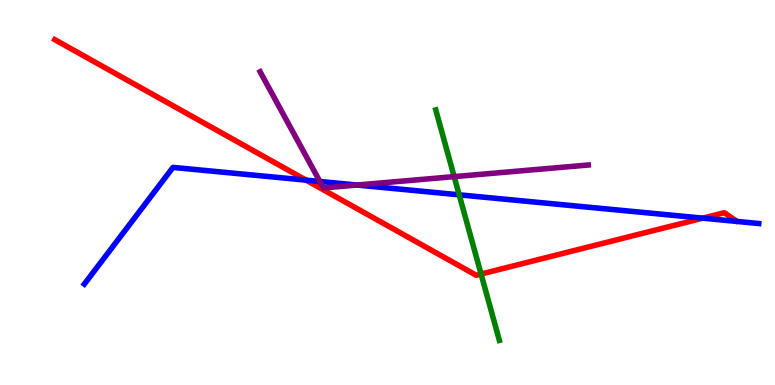[{'lines': ['blue', 'red'], 'intersections': [{'x': 3.95, 'y': 5.32}, {'x': 9.07, 'y': 4.33}]}, {'lines': ['green', 'red'], 'intersections': [{'x': 6.21, 'y': 2.88}]}, {'lines': ['purple', 'red'], 'intersections': []}, {'lines': ['blue', 'green'], 'intersections': [{'x': 5.93, 'y': 4.94}]}, {'lines': ['blue', 'purple'], 'intersections': [{'x': 4.13, 'y': 5.29}, {'x': 4.61, 'y': 5.19}]}, {'lines': ['green', 'purple'], 'intersections': [{'x': 5.86, 'y': 5.41}]}]